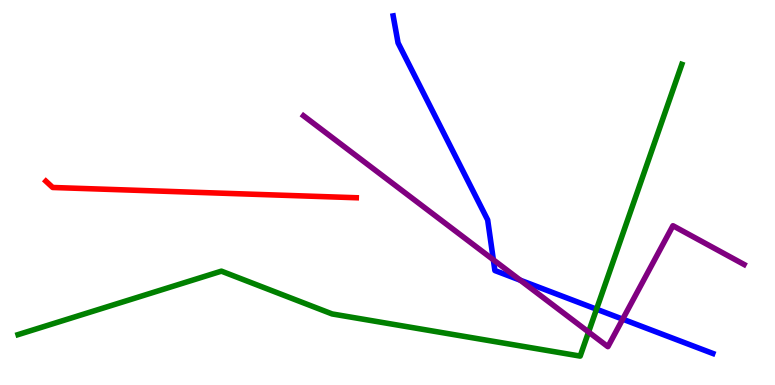[{'lines': ['blue', 'red'], 'intersections': []}, {'lines': ['green', 'red'], 'intersections': []}, {'lines': ['purple', 'red'], 'intersections': []}, {'lines': ['blue', 'green'], 'intersections': [{'x': 7.7, 'y': 1.97}]}, {'lines': ['blue', 'purple'], 'intersections': [{'x': 6.37, 'y': 3.25}, {'x': 6.71, 'y': 2.72}, {'x': 8.03, 'y': 1.71}]}, {'lines': ['green', 'purple'], 'intersections': [{'x': 7.59, 'y': 1.38}]}]